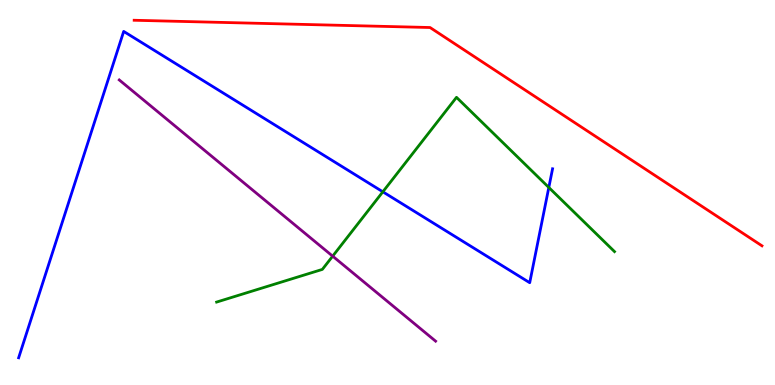[{'lines': ['blue', 'red'], 'intersections': []}, {'lines': ['green', 'red'], 'intersections': []}, {'lines': ['purple', 'red'], 'intersections': []}, {'lines': ['blue', 'green'], 'intersections': [{'x': 4.94, 'y': 5.02}, {'x': 7.08, 'y': 5.13}]}, {'lines': ['blue', 'purple'], 'intersections': []}, {'lines': ['green', 'purple'], 'intersections': [{'x': 4.29, 'y': 3.35}]}]